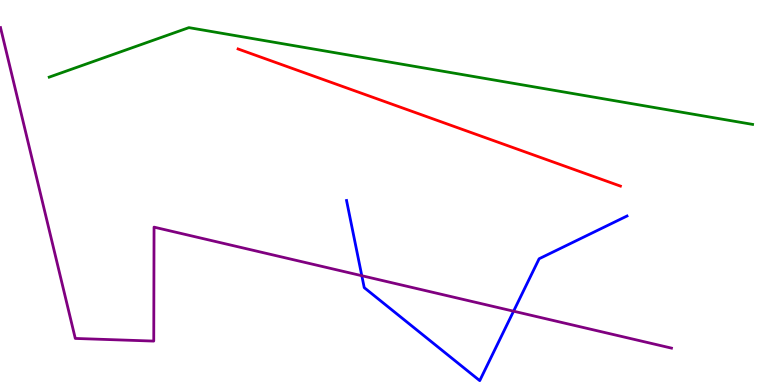[{'lines': ['blue', 'red'], 'intersections': []}, {'lines': ['green', 'red'], 'intersections': []}, {'lines': ['purple', 'red'], 'intersections': []}, {'lines': ['blue', 'green'], 'intersections': []}, {'lines': ['blue', 'purple'], 'intersections': [{'x': 4.67, 'y': 2.84}, {'x': 6.63, 'y': 1.92}]}, {'lines': ['green', 'purple'], 'intersections': []}]